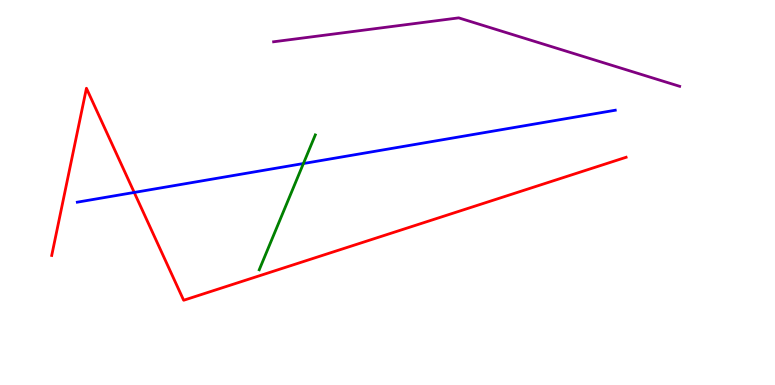[{'lines': ['blue', 'red'], 'intersections': [{'x': 1.73, 'y': 5.0}]}, {'lines': ['green', 'red'], 'intersections': []}, {'lines': ['purple', 'red'], 'intersections': []}, {'lines': ['blue', 'green'], 'intersections': [{'x': 3.91, 'y': 5.75}]}, {'lines': ['blue', 'purple'], 'intersections': []}, {'lines': ['green', 'purple'], 'intersections': []}]